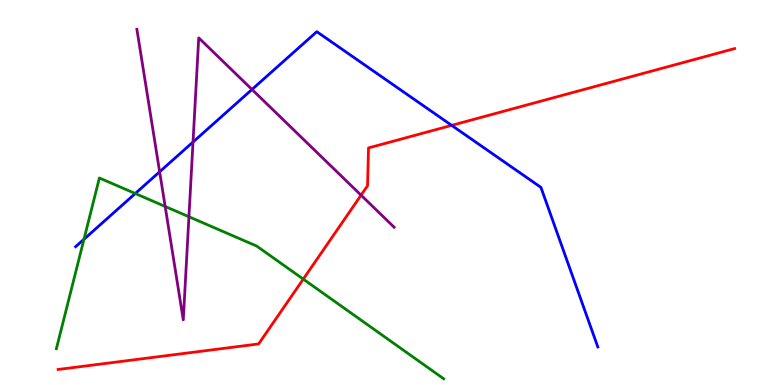[{'lines': ['blue', 'red'], 'intersections': [{'x': 5.83, 'y': 6.74}]}, {'lines': ['green', 'red'], 'intersections': [{'x': 3.91, 'y': 2.75}]}, {'lines': ['purple', 'red'], 'intersections': [{'x': 4.66, 'y': 4.93}]}, {'lines': ['blue', 'green'], 'intersections': [{'x': 1.08, 'y': 3.79}, {'x': 1.75, 'y': 4.97}]}, {'lines': ['blue', 'purple'], 'intersections': [{'x': 2.06, 'y': 5.54}, {'x': 2.49, 'y': 6.31}, {'x': 3.25, 'y': 7.68}]}, {'lines': ['green', 'purple'], 'intersections': [{'x': 2.13, 'y': 4.64}, {'x': 2.44, 'y': 4.37}]}]